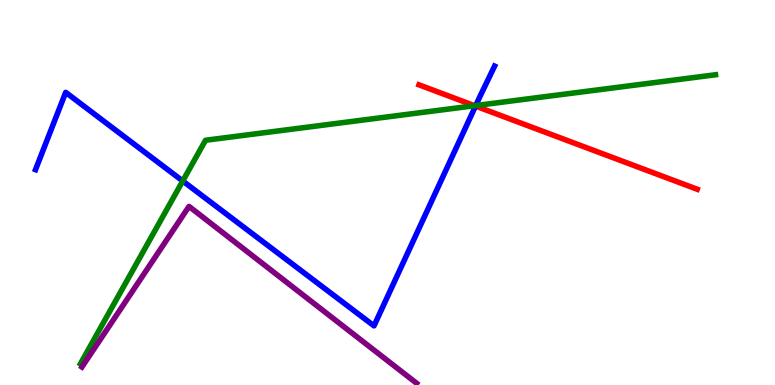[{'lines': ['blue', 'red'], 'intersections': [{'x': 6.14, 'y': 7.25}]}, {'lines': ['green', 'red'], 'intersections': [{'x': 6.12, 'y': 7.25}]}, {'lines': ['purple', 'red'], 'intersections': []}, {'lines': ['blue', 'green'], 'intersections': [{'x': 2.36, 'y': 5.3}, {'x': 6.14, 'y': 7.26}]}, {'lines': ['blue', 'purple'], 'intersections': []}, {'lines': ['green', 'purple'], 'intersections': []}]